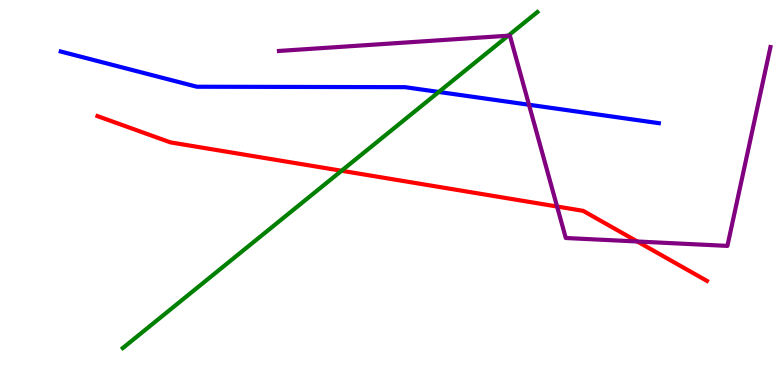[{'lines': ['blue', 'red'], 'intersections': []}, {'lines': ['green', 'red'], 'intersections': [{'x': 4.41, 'y': 5.56}]}, {'lines': ['purple', 'red'], 'intersections': [{'x': 7.19, 'y': 4.64}, {'x': 8.22, 'y': 3.73}]}, {'lines': ['blue', 'green'], 'intersections': [{'x': 5.66, 'y': 7.61}]}, {'lines': ['blue', 'purple'], 'intersections': [{'x': 6.83, 'y': 7.28}]}, {'lines': ['green', 'purple'], 'intersections': [{'x': 6.56, 'y': 9.07}]}]